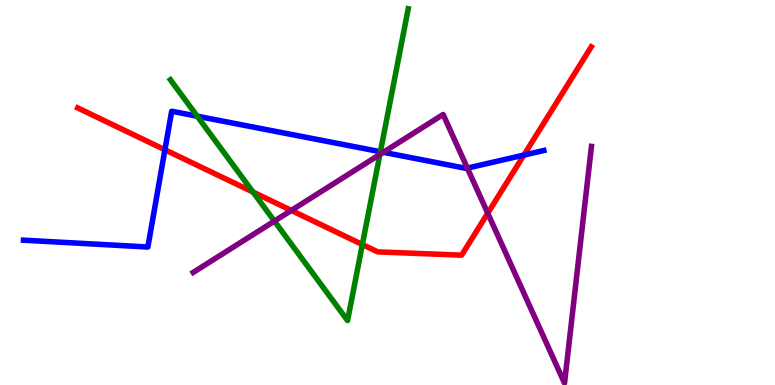[{'lines': ['blue', 'red'], 'intersections': [{'x': 2.13, 'y': 6.11}, {'x': 6.76, 'y': 5.97}]}, {'lines': ['green', 'red'], 'intersections': [{'x': 3.26, 'y': 5.01}, {'x': 4.68, 'y': 3.65}]}, {'lines': ['purple', 'red'], 'intersections': [{'x': 3.76, 'y': 4.53}, {'x': 6.29, 'y': 4.46}]}, {'lines': ['blue', 'green'], 'intersections': [{'x': 2.54, 'y': 6.98}, {'x': 4.91, 'y': 6.06}]}, {'lines': ['blue', 'purple'], 'intersections': [{'x': 4.95, 'y': 6.04}, {'x': 6.03, 'y': 5.63}]}, {'lines': ['green', 'purple'], 'intersections': [{'x': 3.54, 'y': 4.26}, {'x': 4.9, 'y': 5.99}]}]